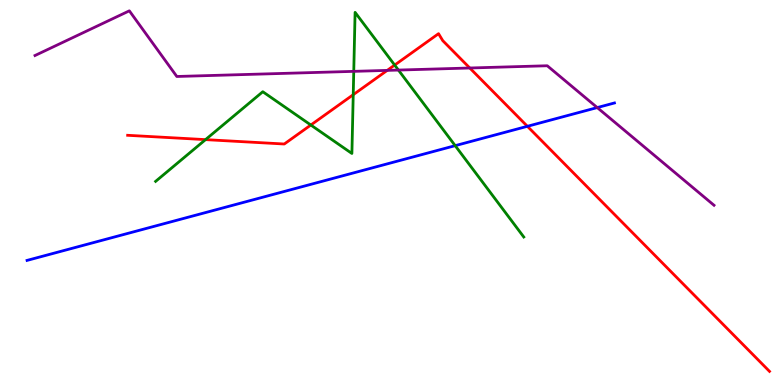[{'lines': ['blue', 'red'], 'intersections': [{'x': 6.8, 'y': 6.72}]}, {'lines': ['green', 'red'], 'intersections': [{'x': 2.65, 'y': 6.37}, {'x': 4.01, 'y': 6.75}, {'x': 4.56, 'y': 7.54}, {'x': 5.09, 'y': 8.31}]}, {'lines': ['purple', 'red'], 'intersections': [{'x': 5.0, 'y': 8.17}, {'x': 6.06, 'y': 8.23}]}, {'lines': ['blue', 'green'], 'intersections': [{'x': 5.87, 'y': 6.22}]}, {'lines': ['blue', 'purple'], 'intersections': [{'x': 7.71, 'y': 7.21}]}, {'lines': ['green', 'purple'], 'intersections': [{'x': 4.56, 'y': 8.15}, {'x': 5.14, 'y': 8.18}]}]